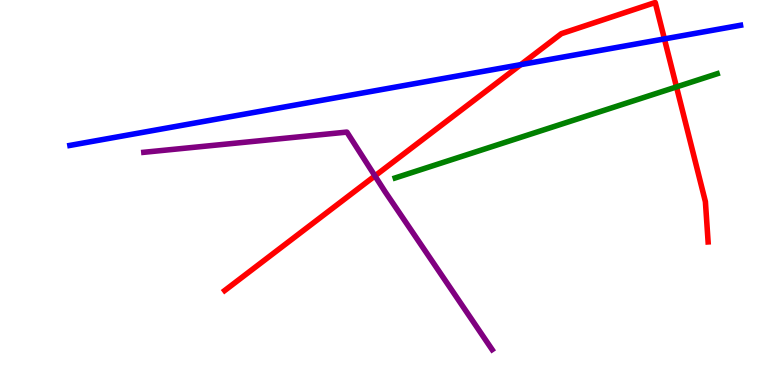[{'lines': ['blue', 'red'], 'intersections': [{'x': 6.72, 'y': 8.32}, {'x': 8.57, 'y': 8.99}]}, {'lines': ['green', 'red'], 'intersections': [{'x': 8.73, 'y': 7.74}]}, {'lines': ['purple', 'red'], 'intersections': [{'x': 4.84, 'y': 5.43}]}, {'lines': ['blue', 'green'], 'intersections': []}, {'lines': ['blue', 'purple'], 'intersections': []}, {'lines': ['green', 'purple'], 'intersections': []}]